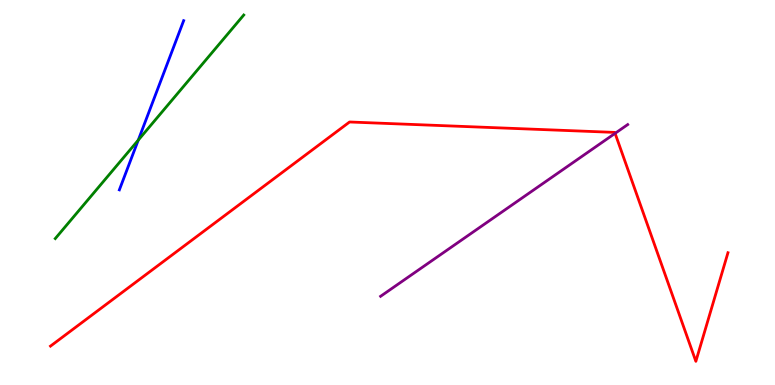[{'lines': ['blue', 'red'], 'intersections': []}, {'lines': ['green', 'red'], 'intersections': []}, {'lines': ['purple', 'red'], 'intersections': [{'x': 7.94, 'y': 6.54}]}, {'lines': ['blue', 'green'], 'intersections': [{'x': 1.78, 'y': 6.36}]}, {'lines': ['blue', 'purple'], 'intersections': []}, {'lines': ['green', 'purple'], 'intersections': []}]